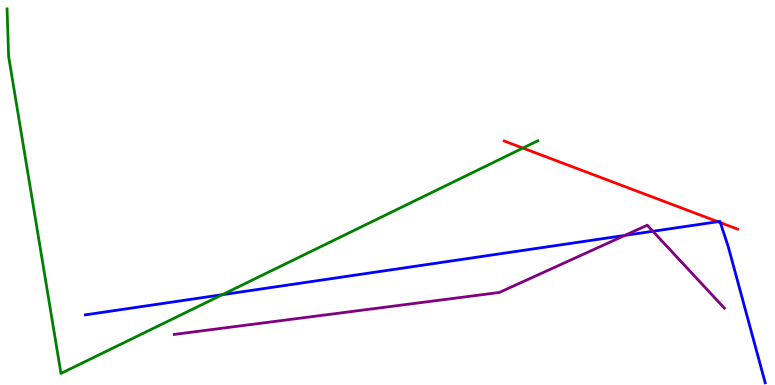[{'lines': ['blue', 'red'], 'intersections': [{'x': 9.26, 'y': 4.24}, {'x': 9.29, 'y': 4.22}]}, {'lines': ['green', 'red'], 'intersections': [{'x': 6.75, 'y': 6.15}]}, {'lines': ['purple', 'red'], 'intersections': []}, {'lines': ['blue', 'green'], 'intersections': [{'x': 2.87, 'y': 2.35}]}, {'lines': ['blue', 'purple'], 'intersections': [{'x': 8.06, 'y': 3.89}, {'x': 8.42, 'y': 3.99}]}, {'lines': ['green', 'purple'], 'intersections': []}]